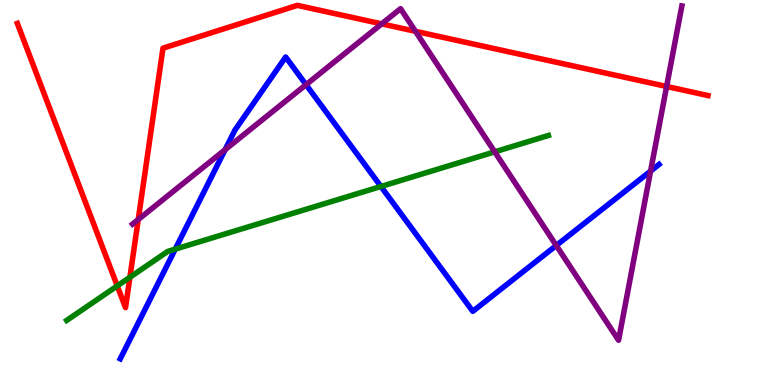[{'lines': ['blue', 'red'], 'intersections': []}, {'lines': ['green', 'red'], 'intersections': [{'x': 1.51, 'y': 2.57}, {'x': 1.68, 'y': 2.8}]}, {'lines': ['purple', 'red'], 'intersections': [{'x': 1.78, 'y': 4.3}, {'x': 4.92, 'y': 9.38}, {'x': 5.36, 'y': 9.19}, {'x': 8.6, 'y': 7.75}]}, {'lines': ['blue', 'green'], 'intersections': [{'x': 2.26, 'y': 3.53}, {'x': 4.92, 'y': 5.16}]}, {'lines': ['blue', 'purple'], 'intersections': [{'x': 2.9, 'y': 6.11}, {'x': 3.95, 'y': 7.8}, {'x': 7.18, 'y': 3.62}, {'x': 8.39, 'y': 5.56}]}, {'lines': ['green', 'purple'], 'intersections': [{'x': 6.38, 'y': 6.06}]}]